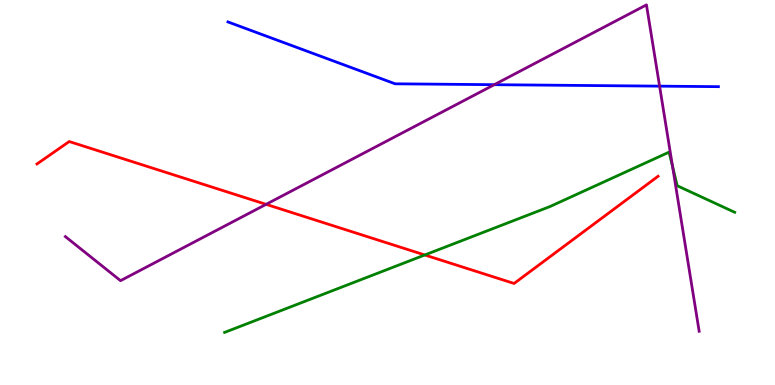[{'lines': ['blue', 'red'], 'intersections': []}, {'lines': ['green', 'red'], 'intersections': [{'x': 5.48, 'y': 3.38}]}, {'lines': ['purple', 'red'], 'intersections': [{'x': 3.43, 'y': 4.69}]}, {'lines': ['blue', 'green'], 'intersections': []}, {'lines': ['blue', 'purple'], 'intersections': [{'x': 6.38, 'y': 7.8}, {'x': 8.51, 'y': 7.76}]}, {'lines': ['green', 'purple'], 'intersections': [{'x': 8.68, 'y': 5.68}]}]